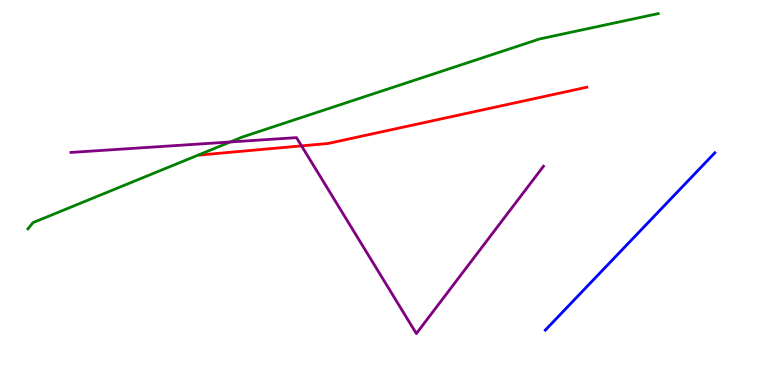[{'lines': ['blue', 'red'], 'intersections': []}, {'lines': ['green', 'red'], 'intersections': []}, {'lines': ['purple', 'red'], 'intersections': [{'x': 3.89, 'y': 6.21}]}, {'lines': ['blue', 'green'], 'intersections': []}, {'lines': ['blue', 'purple'], 'intersections': []}, {'lines': ['green', 'purple'], 'intersections': [{'x': 2.97, 'y': 6.31}]}]